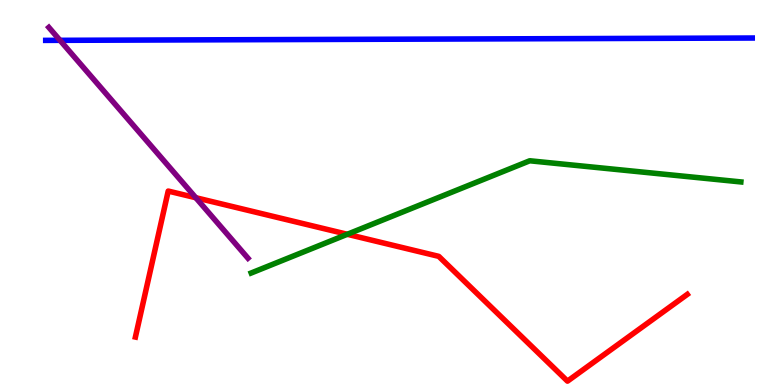[{'lines': ['blue', 'red'], 'intersections': []}, {'lines': ['green', 'red'], 'intersections': [{'x': 4.48, 'y': 3.91}]}, {'lines': ['purple', 'red'], 'intersections': [{'x': 2.53, 'y': 4.86}]}, {'lines': ['blue', 'green'], 'intersections': []}, {'lines': ['blue', 'purple'], 'intersections': [{'x': 0.774, 'y': 8.95}]}, {'lines': ['green', 'purple'], 'intersections': []}]